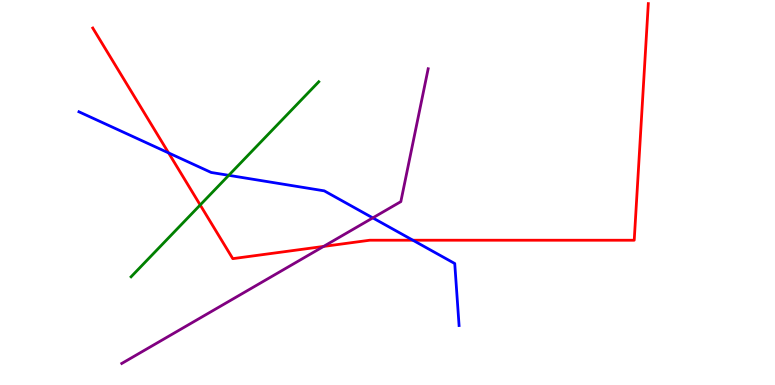[{'lines': ['blue', 'red'], 'intersections': [{'x': 2.18, 'y': 6.03}, {'x': 5.33, 'y': 3.76}]}, {'lines': ['green', 'red'], 'intersections': [{'x': 2.58, 'y': 4.68}]}, {'lines': ['purple', 'red'], 'intersections': [{'x': 4.18, 'y': 3.6}]}, {'lines': ['blue', 'green'], 'intersections': [{'x': 2.95, 'y': 5.45}]}, {'lines': ['blue', 'purple'], 'intersections': [{'x': 4.81, 'y': 4.34}]}, {'lines': ['green', 'purple'], 'intersections': []}]